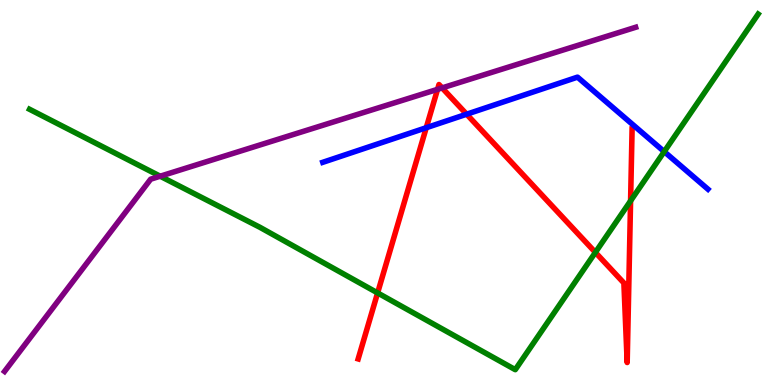[{'lines': ['blue', 'red'], 'intersections': [{'x': 5.5, 'y': 6.68}, {'x': 6.02, 'y': 7.03}]}, {'lines': ['green', 'red'], 'intersections': [{'x': 4.87, 'y': 2.39}, {'x': 7.68, 'y': 3.44}, {'x': 8.14, 'y': 4.78}]}, {'lines': ['purple', 'red'], 'intersections': [{'x': 5.65, 'y': 7.68}, {'x': 5.7, 'y': 7.72}]}, {'lines': ['blue', 'green'], 'intersections': [{'x': 8.57, 'y': 6.06}]}, {'lines': ['blue', 'purple'], 'intersections': []}, {'lines': ['green', 'purple'], 'intersections': [{'x': 2.07, 'y': 5.42}]}]